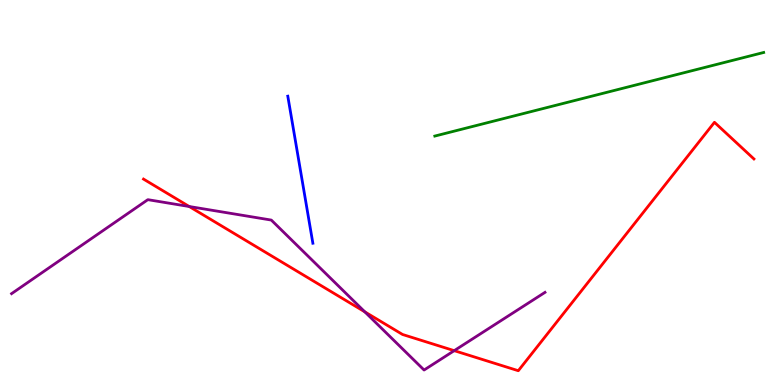[{'lines': ['blue', 'red'], 'intersections': []}, {'lines': ['green', 'red'], 'intersections': []}, {'lines': ['purple', 'red'], 'intersections': [{'x': 2.44, 'y': 4.64}, {'x': 4.71, 'y': 1.9}, {'x': 5.86, 'y': 0.892}]}, {'lines': ['blue', 'green'], 'intersections': []}, {'lines': ['blue', 'purple'], 'intersections': []}, {'lines': ['green', 'purple'], 'intersections': []}]